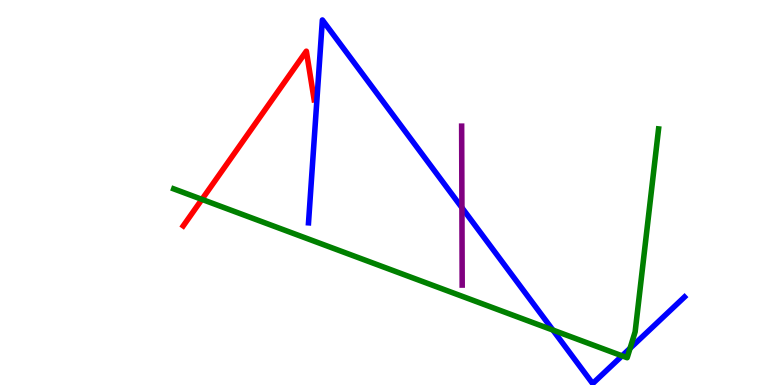[{'lines': ['blue', 'red'], 'intersections': []}, {'lines': ['green', 'red'], 'intersections': [{'x': 2.61, 'y': 4.82}]}, {'lines': ['purple', 'red'], 'intersections': []}, {'lines': ['blue', 'green'], 'intersections': [{'x': 7.13, 'y': 1.43}, {'x': 8.03, 'y': 0.758}, {'x': 8.13, 'y': 0.953}]}, {'lines': ['blue', 'purple'], 'intersections': [{'x': 5.96, 'y': 4.61}]}, {'lines': ['green', 'purple'], 'intersections': []}]